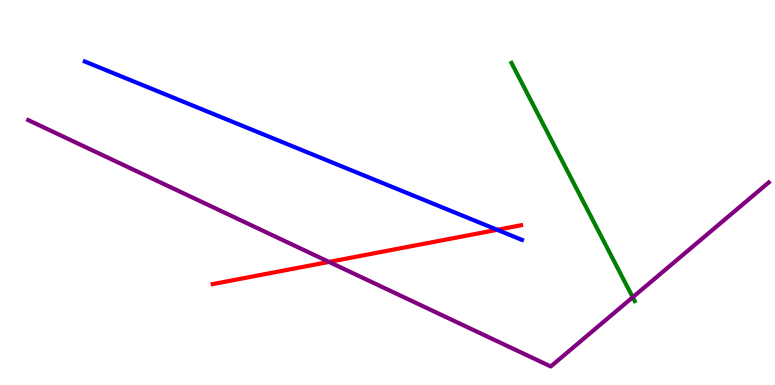[{'lines': ['blue', 'red'], 'intersections': [{'x': 6.42, 'y': 4.03}]}, {'lines': ['green', 'red'], 'intersections': []}, {'lines': ['purple', 'red'], 'intersections': [{'x': 4.25, 'y': 3.2}]}, {'lines': ['blue', 'green'], 'intersections': []}, {'lines': ['blue', 'purple'], 'intersections': []}, {'lines': ['green', 'purple'], 'intersections': [{'x': 8.16, 'y': 2.28}]}]